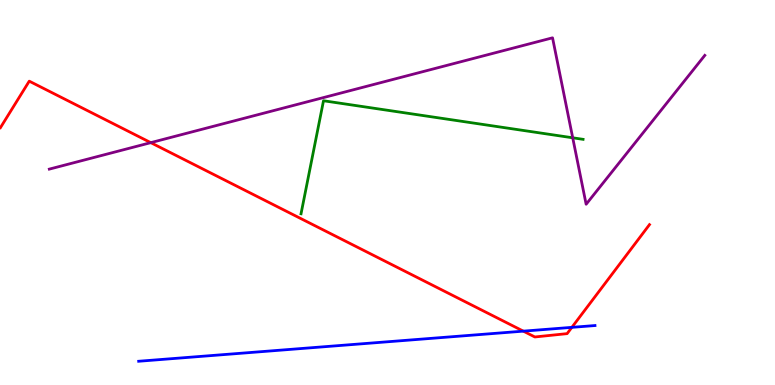[{'lines': ['blue', 'red'], 'intersections': [{'x': 6.75, 'y': 1.4}, {'x': 7.38, 'y': 1.5}]}, {'lines': ['green', 'red'], 'intersections': []}, {'lines': ['purple', 'red'], 'intersections': [{'x': 1.95, 'y': 6.29}]}, {'lines': ['blue', 'green'], 'intersections': []}, {'lines': ['blue', 'purple'], 'intersections': []}, {'lines': ['green', 'purple'], 'intersections': [{'x': 7.39, 'y': 6.42}]}]